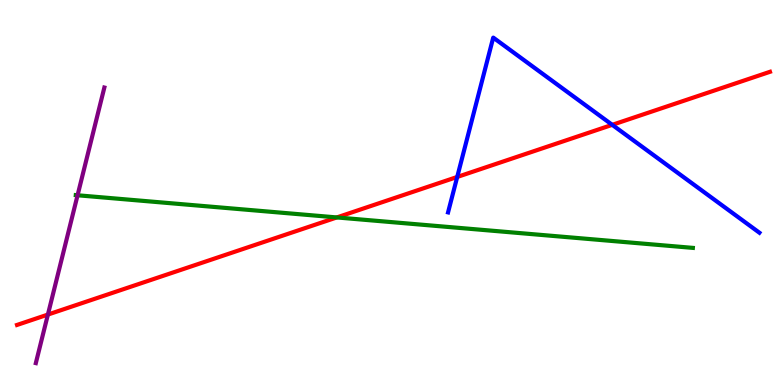[{'lines': ['blue', 'red'], 'intersections': [{'x': 5.9, 'y': 5.4}, {'x': 7.9, 'y': 6.76}]}, {'lines': ['green', 'red'], 'intersections': [{'x': 4.35, 'y': 4.35}]}, {'lines': ['purple', 'red'], 'intersections': [{'x': 0.618, 'y': 1.83}]}, {'lines': ['blue', 'green'], 'intersections': []}, {'lines': ['blue', 'purple'], 'intersections': []}, {'lines': ['green', 'purple'], 'intersections': [{'x': 1.0, 'y': 4.93}]}]